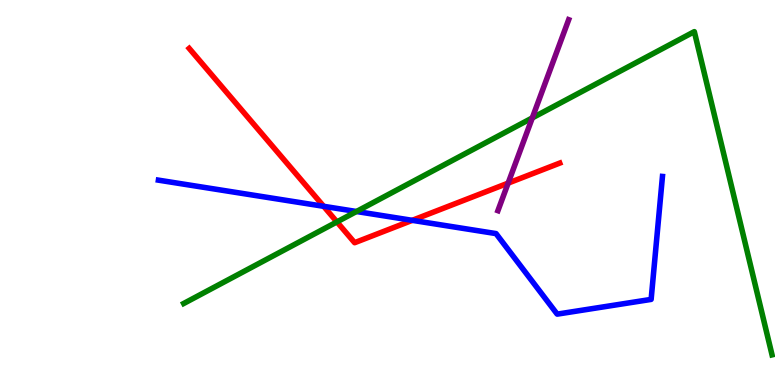[{'lines': ['blue', 'red'], 'intersections': [{'x': 4.18, 'y': 4.64}, {'x': 5.32, 'y': 4.28}]}, {'lines': ['green', 'red'], 'intersections': [{'x': 4.35, 'y': 4.24}]}, {'lines': ['purple', 'red'], 'intersections': [{'x': 6.56, 'y': 5.24}]}, {'lines': ['blue', 'green'], 'intersections': [{'x': 4.6, 'y': 4.51}]}, {'lines': ['blue', 'purple'], 'intersections': []}, {'lines': ['green', 'purple'], 'intersections': [{'x': 6.87, 'y': 6.94}]}]